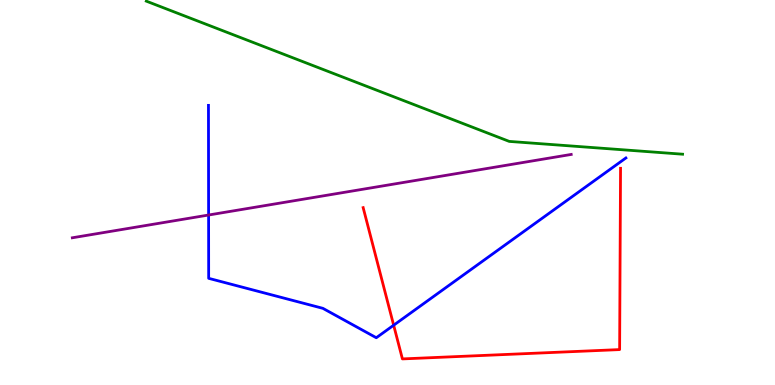[{'lines': ['blue', 'red'], 'intersections': [{'x': 5.08, 'y': 1.55}]}, {'lines': ['green', 'red'], 'intersections': []}, {'lines': ['purple', 'red'], 'intersections': []}, {'lines': ['blue', 'green'], 'intersections': []}, {'lines': ['blue', 'purple'], 'intersections': [{'x': 2.69, 'y': 4.42}]}, {'lines': ['green', 'purple'], 'intersections': []}]